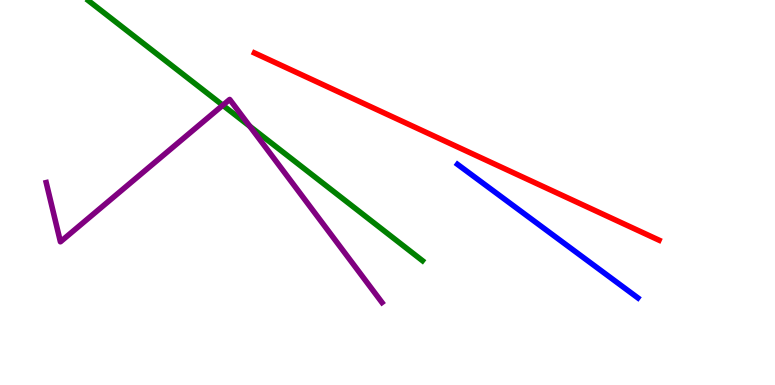[{'lines': ['blue', 'red'], 'intersections': []}, {'lines': ['green', 'red'], 'intersections': []}, {'lines': ['purple', 'red'], 'intersections': []}, {'lines': ['blue', 'green'], 'intersections': []}, {'lines': ['blue', 'purple'], 'intersections': []}, {'lines': ['green', 'purple'], 'intersections': [{'x': 2.87, 'y': 7.27}, {'x': 3.22, 'y': 6.72}]}]